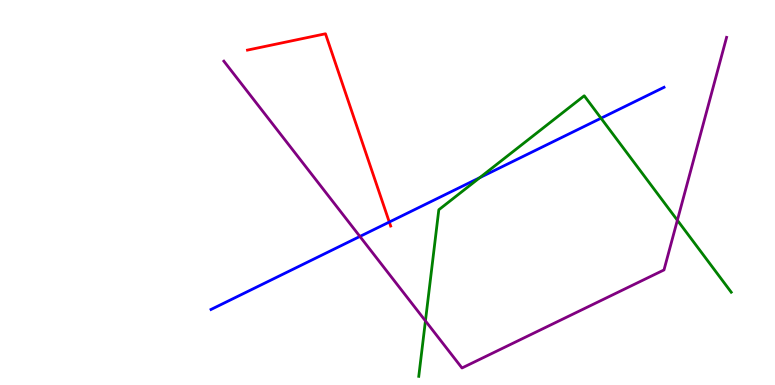[{'lines': ['blue', 'red'], 'intersections': [{'x': 5.02, 'y': 4.23}]}, {'lines': ['green', 'red'], 'intersections': []}, {'lines': ['purple', 'red'], 'intersections': []}, {'lines': ['blue', 'green'], 'intersections': [{'x': 6.19, 'y': 5.39}, {'x': 7.76, 'y': 6.93}]}, {'lines': ['blue', 'purple'], 'intersections': [{'x': 4.64, 'y': 3.86}]}, {'lines': ['green', 'purple'], 'intersections': [{'x': 5.49, 'y': 1.67}, {'x': 8.74, 'y': 4.28}]}]